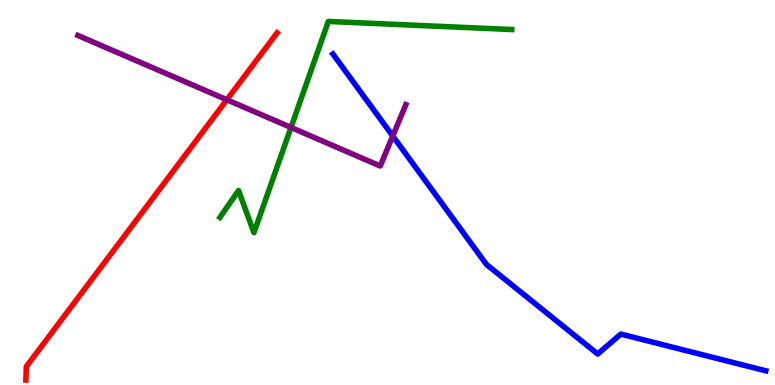[{'lines': ['blue', 'red'], 'intersections': []}, {'lines': ['green', 'red'], 'intersections': []}, {'lines': ['purple', 'red'], 'intersections': [{'x': 2.93, 'y': 7.41}]}, {'lines': ['blue', 'green'], 'intersections': []}, {'lines': ['blue', 'purple'], 'intersections': [{'x': 5.07, 'y': 6.47}]}, {'lines': ['green', 'purple'], 'intersections': [{'x': 3.75, 'y': 6.69}]}]